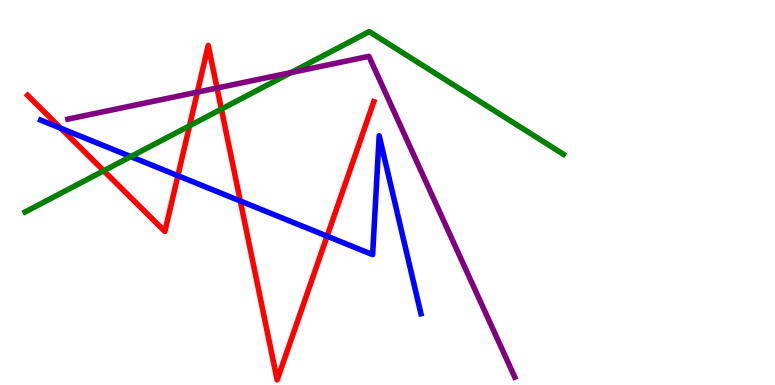[{'lines': ['blue', 'red'], 'intersections': [{'x': 0.785, 'y': 6.67}, {'x': 2.3, 'y': 5.44}, {'x': 3.1, 'y': 4.78}, {'x': 4.22, 'y': 3.87}]}, {'lines': ['green', 'red'], 'intersections': [{'x': 1.34, 'y': 5.56}, {'x': 2.45, 'y': 6.73}, {'x': 2.86, 'y': 7.17}]}, {'lines': ['purple', 'red'], 'intersections': [{'x': 2.55, 'y': 7.61}, {'x': 2.8, 'y': 7.71}]}, {'lines': ['blue', 'green'], 'intersections': [{'x': 1.69, 'y': 5.93}]}, {'lines': ['blue', 'purple'], 'intersections': []}, {'lines': ['green', 'purple'], 'intersections': [{'x': 3.76, 'y': 8.12}]}]